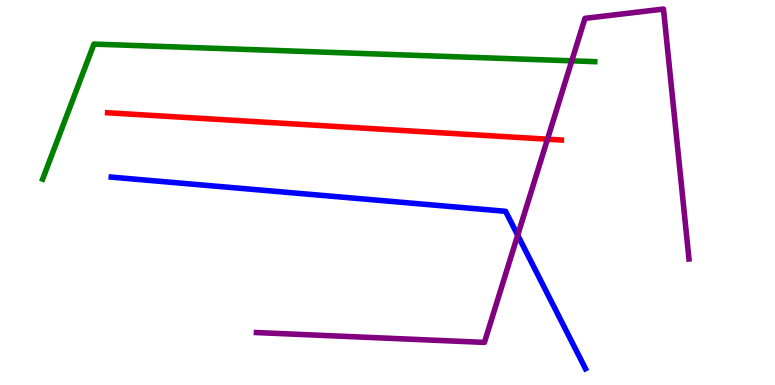[{'lines': ['blue', 'red'], 'intersections': []}, {'lines': ['green', 'red'], 'intersections': []}, {'lines': ['purple', 'red'], 'intersections': [{'x': 7.06, 'y': 6.38}]}, {'lines': ['blue', 'green'], 'intersections': []}, {'lines': ['blue', 'purple'], 'intersections': [{'x': 6.68, 'y': 3.89}]}, {'lines': ['green', 'purple'], 'intersections': [{'x': 7.38, 'y': 8.42}]}]